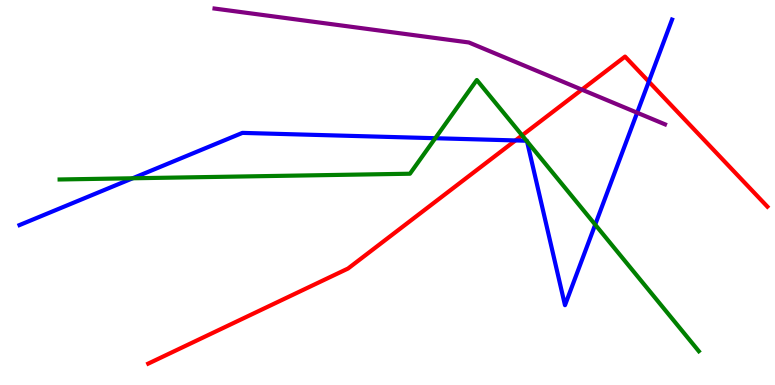[{'lines': ['blue', 'red'], 'intersections': [{'x': 6.65, 'y': 6.35}, {'x': 8.37, 'y': 7.88}]}, {'lines': ['green', 'red'], 'intersections': [{'x': 6.74, 'y': 6.48}]}, {'lines': ['purple', 'red'], 'intersections': [{'x': 7.51, 'y': 7.67}]}, {'lines': ['blue', 'green'], 'intersections': [{'x': 1.71, 'y': 5.37}, {'x': 5.62, 'y': 6.41}, {'x': 6.79, 'y': 6.34}, {'x': 6.8, 'y': 6.33}, {'x': 7.68, 'y': 4.17}]}, {'lines': ['blue', 'purple'], 'intersections': [{'x': 8.22, 'y': 7.07}]}, {'lines': ['green', 'purple'], 'intersections': []}]